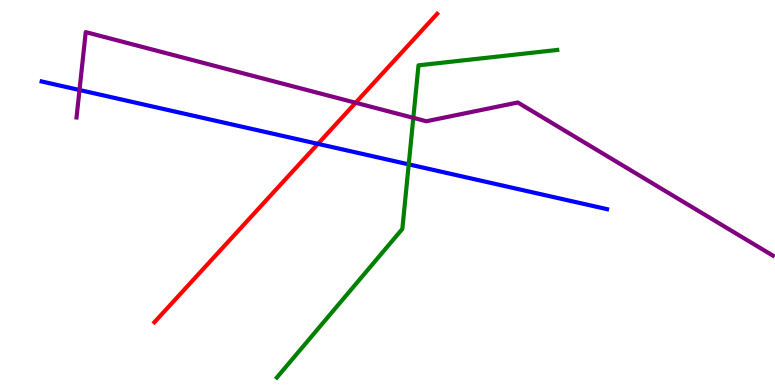[{'lines': ['blue', 'red'], 'intersections': [{'x': 4.1, 'y': 6.26}]}, {'lines': ['green', 'red'], 'intersections': []}, {'lines': ['purple', 'red'], 'intersections': [{'x': 4.59, 'y': 7.33}]}, {'lines': ['blue', 'green'], 'intersections': [{'x': 5.27, 'y': 5.73}]}, {'lines': ['blue', 'purple'], 'intersections': [{'x': 1.03, 'y': 7.66}]}, {'lines': ['green', 'purple'], 'intersections': [{'x': 5.33, 'y': 6.94}]}]